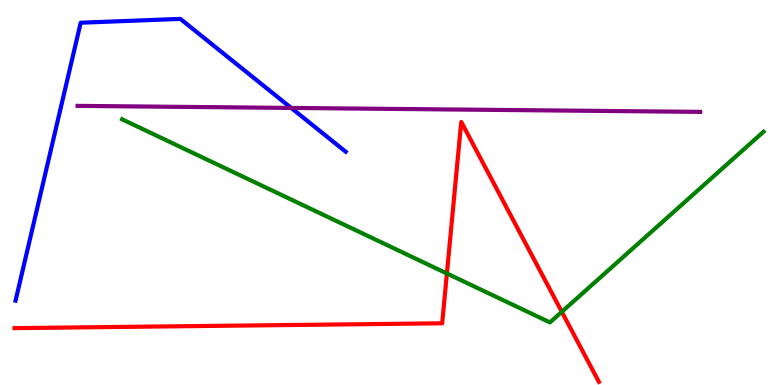[{'lines': ['blue', 'red'], 'intersections': []}, {'lines': ['green', 'red'], 'intersections': [{'x': 5.77, 'y': 2.9}, {'x': 7.25, 'y': 1.9}]}, {'lines': ['purple', 'red'], 'intersections': []}, {'lines': ['blue', 'green'], 'intersections': []}, {'lines': ['blue', 'purple'], 'intersections': [{'x': 3.76, 'y': 7.2}]}, {'lines': ['green', 'purple'], 'intersections': []}]